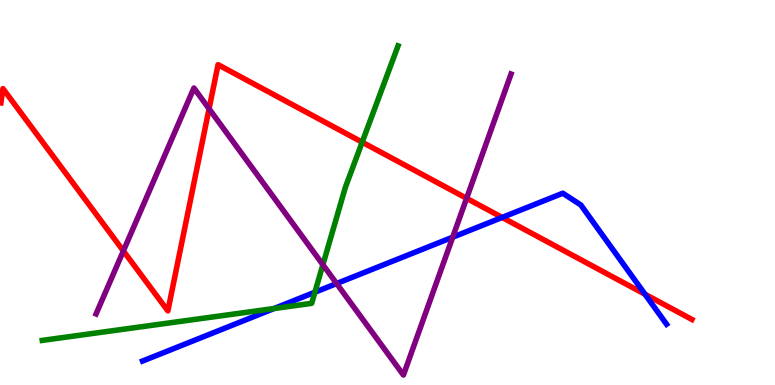[{'lines': ['blue', 'red'], 'intersections': [{'x': 6.48, 'y': 4.35}, {'x': 8.32, 'y': 2.36}]}, {'lines': ['green', 'red'], 'intersections': [{'x': 4.67, 'y': 6.31}]}, {'lines': ['purple', 'red'], 'intersections': [{'x': 1.59, 'y': 3.48}, {'x': 2.7, 'y': 7.17}, {'x': 6.02, 'y': 4.85}]}, {'lines': ['blue', 'green'], 'intersections': [{'x': 3.54, 'y': 1.99}, {'x': 4.06, 'y': 2.41}]}, {'lines': ['blue', 'purple'], 'intersections': [{'x': 4.34, 'y': 2.64}, {'x': 5.84, 'y': 3.84}]}, {'lines': ['green', 'purple'], 'intersections': [{'x': 4.17, 'y': 3.12}]}]